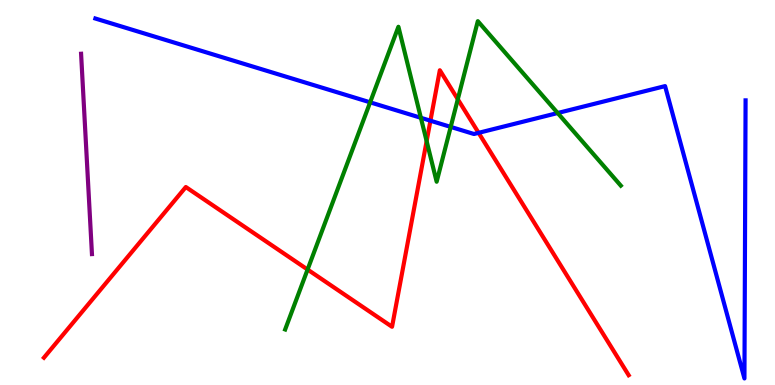[{'lines': ['blue', 'red'], 'intersections': [{'x': 5.55, 'y': 6.86}, {'x': 6.18, 'y': 6.55}]}, {'lines': ['green', 'red'], 'intersections': [{'x': 3.97, 'y': 3.0}, {'x': 5.5, 'y': 6.33}, {'x': 5.91, 'y': 7.42}]}, {'lines': ['purple', 'red'], 'intersections': []}, {'lines': ['blue', 'green'], 'intersections': [{'x': 4.78, 'y': 7.34}, {'x': 5.43, 'y': 6.94}, {'x': 5.82, 'y': 6.7}, {'x': 7.2, 'y': 7.06}]}, {'lines': ['blue', 'purple'], 'intersections': []}, {'lines': ['green', 'purple'], 'intersections': []}]